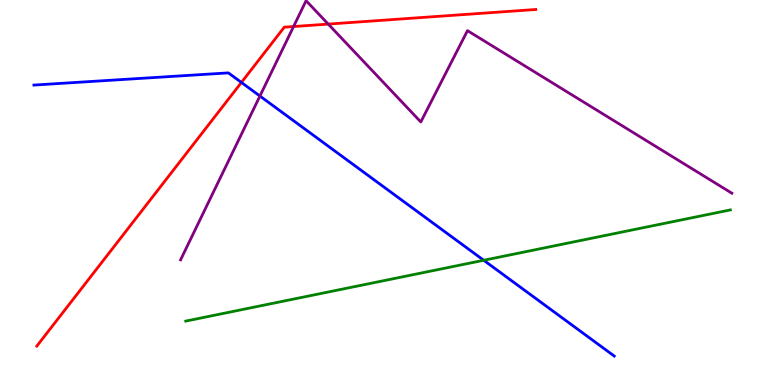[{'lines': ['blue', 'red'], 'intersections': [{'x': 3.11, 'y': 7.86}]}, {'lines': ['green', 'red'], 'intersections': []}, {'lines': ['purple', 'red'], 'intersections': [{'x': 3.79, 'y': 9.31}, {'x': 4.24, 'y': 9.37}]}, {'lines': ['blue', 'green'], 'intersections': [{'x': 6.24, 'y': 3.24}]}, {'lines': ['blue', 'purple'], 'intersections': [{'x': 3.35, 'y': 7.51}]}, {'lines': ['green', 'purple'], 'intersections': []}]